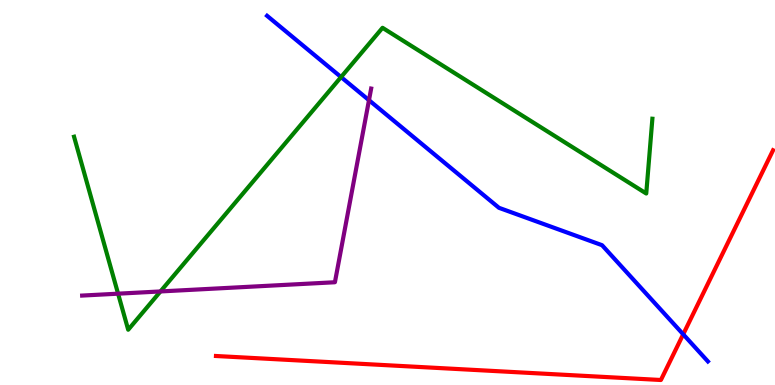[{'lines': ['blue', 'red'], 'intersections': [{'x': 8.82, 'y': 1.32}]}, {'lines': ['green', 'red'], 'intersections': []}, {'lines': ['purple', 'red'], 'intersections': []}, {'lines': ['blue', 'green'], 'intersections': [{'x': 4.4, 'y': 8.0}]}, {'lines': ['blue', 'purple'], 'intersections': [{'x': 4.76, 'y': 7.4}]}, {'lines': ['green', 'purple'], 'intersections': [{'x': 1.52, 'y': 2.37}, {'x': 2.07, 'y': 2.43}]}]